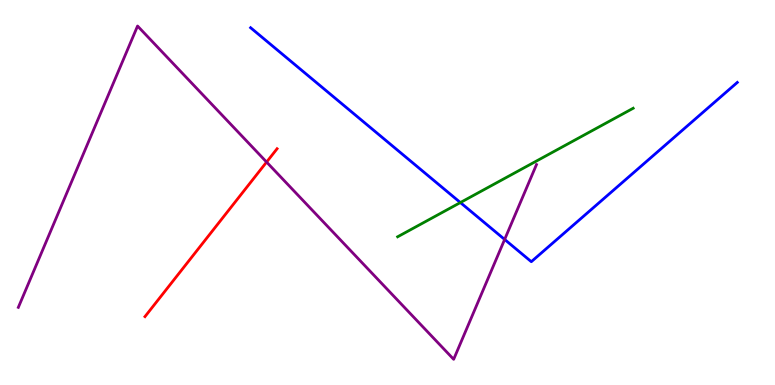[{'lines': ['blue', 'red'], 'intersections': []}, {'lines': ['green', 'red'], 'intersections': []}, {'lines': ['purple', 'red'], 'intersections': [{'x': 3.44, 'y': 5.79}]}, {'lines': ['blue', 'green'], 'intersections': [{'x': 5.94, 'y': 4.74}]}, {'lines': ['blue', 'purple'], 'intersections': [{'x': 6.51, 'y': 3.78}]}, {'lines': ['green', 'purple'], 'intersections': []}]